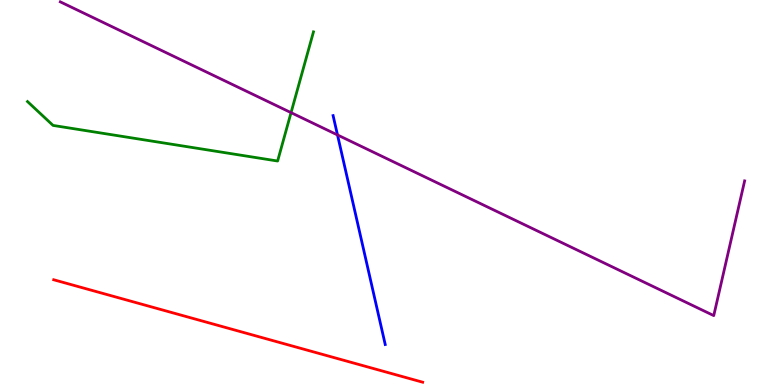[{'lines': ['blue', 'red'], 'intersections': []}, {'lines': ['green', 'red'], 'intersections': []}, {'lines': ['purple', 'red'], 'intersections': []}, {'lines': ['blue', 'green'], 'intersections': []}, {'lines': ['blue', 'purple'], 'intersections': [{'x': 4.35, 'y': 6.49}]}, {'lines': ['green', 'purple'], 'intersections': [{'x': 3.76, 'y': 7.07}]}]